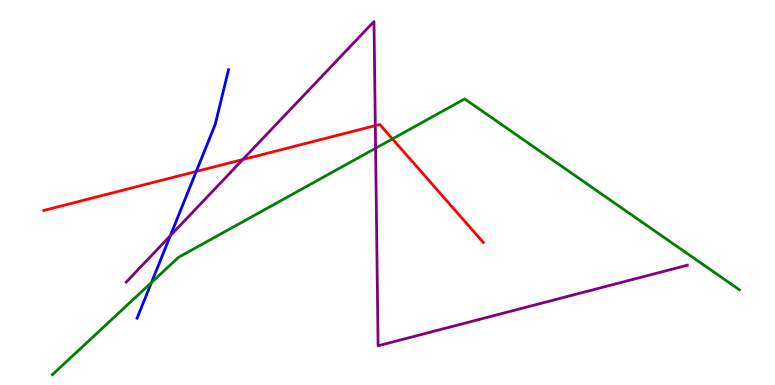[{'lines': ['blue', 'red'], 'intersections': [{'x': 2.53, 'y': 5.55}]}, {'lines': ['green', 'red'], 'intersections': [{'x': 5.06, 'y': 6.39}]}, {'lines': ['purple', 'red'], 'intersections': [{'x': 3.13, 'y': 5.86}, {'x': 4.84, 'y': 6.74}]}, {'lines': ['blue', 'green'], 'intersections': [{'x': 1.95, 'y': 2.66}]}, {'lines': ['blue', 'purple'], 'intersections': [{'x': 2.2, 'y': 3.88}]}, {'lines': ['green', 'purple'], 'intersections': [{'x': 4.85, 'y': 6.15}]}]